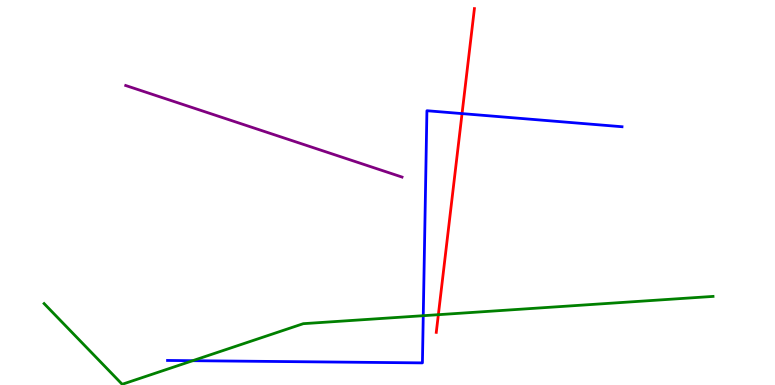[{'lines': ['blue', 'red'], 'intersections': [{'x': 5.96, 'y': 7.05}]}, {'lines': ['green', 'red'], 'intersections': [{'x': 5.66, 'y': 1.83}]}, {'lines': ['purple', 'red'], 'intersections': []}, {'lines': ['blue', 'green'], 'intersections': [{'x': 2.49, 'y': 0.631}, {'x': 5.46, 'y': 1.8}]}, {'lines': ['blue', 'purple'], 'intersections': []}, {'lines': ['green', 'purple'], 'intersections': []}]